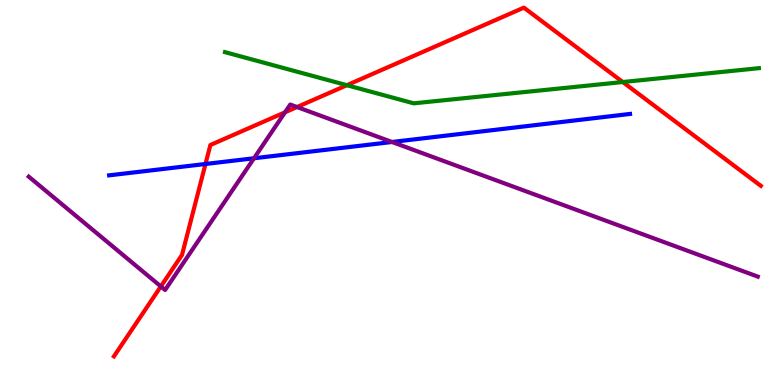[{'lines': ['blue', 'red'], 'intersections': [{'x': 2.65, 'y': 5.74}]}, {'lines': ['green', 'red'], 'intersections': [{'x': 4.48, 'y': 7.79}, {'x': 8.04, 'y': 7.87}]}, {'lines': ['purple', 'red'], 'intersections': [{'x': 2.08, 'y': 2.56}, {'x': 3.68, 'y': 7.08}, {'x': 3.83, 'y': 7.22}]}, {'lines': ['blue', 'green'], 'intersections': []}, {'lines': ['blue', 'purple'], 'intersections': [{'x': 3.28, 'y': 5.89}, {'x': 5.06, 'y': 6.31}]}, {'lines': ['green', 'purple'], 'intersections': []}]